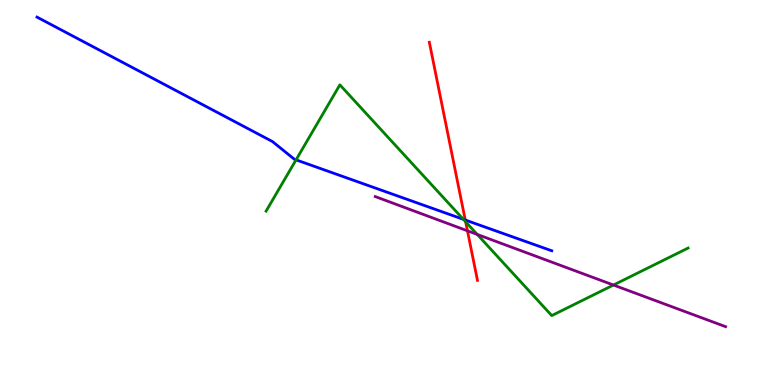[{'lines': ['blue', 'red'], 'intersections': [{'x': 6.0, 'y': 4.29}]}, {'lines': ['green', 'red'], 'intersections': [{'x': 6.01, 'y': 4.24}]}, {'lines': ['purple', 'red'], 'intersections': [{'x': 6.03, 'y': 4.0}]}, {'lines': ['blue', 'green'], 'intersections': [{'x': 3.82, 'y': 5.85}, {'x': 5.98, 'y': 4.3}]}, {'lines': ['blue', 'purple'], 'intersections': []}, {'lines': ['green', 'purple'], 'intersections': [{'x': 6.16, 'y': 3.91}, {'x': 7.92, 'y': 2.6}]}]